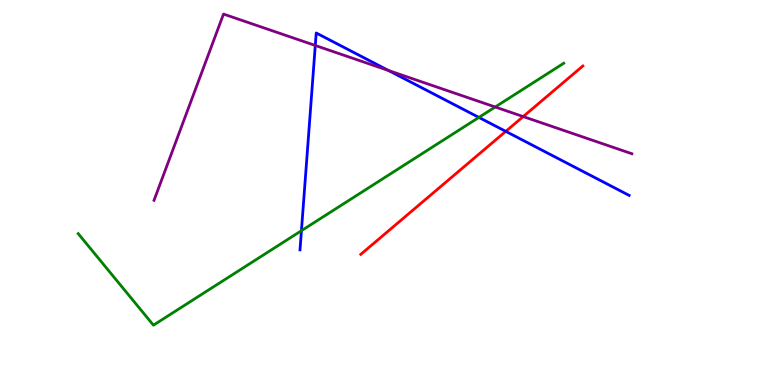[{'lines': ['blue', 'red'], 'intersections': [{'x': 6.53, 'y': 6.59}]}, {'lines': ['green', 'red'], 'intersections': []}, {'lines': ['purple', 'red'], 'intersections': [{'x': 6.75, 'y': 6.97}]}, {'lines': ['blue', 'green'], 'intersections': [{'x': 3.89, 'y': 4.01}, {'x': 6.18, 'y': 6.95}]}, {'lines': ['blue', 'purple'], 'intersections': [{'x': 4.07, 'y': 8.82}, {'x': 5.01, 'y': 8.17}]}, {'lines': ['green', 'purple'], 'intersections': [{'x': 6.39, 'y': 7.22}]}]